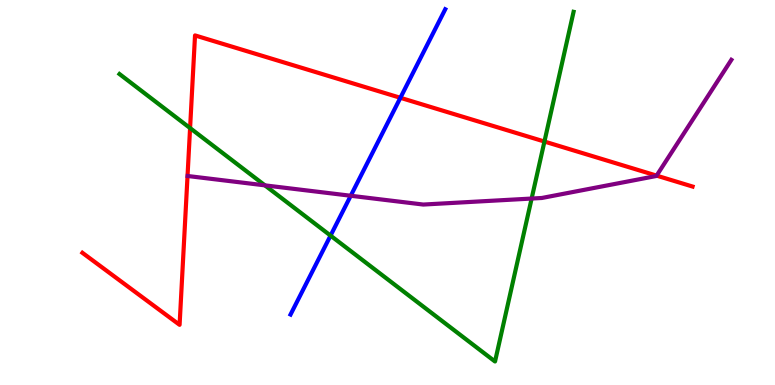[{'lines': ['blue', 'red'], 'intersections': [{'x': 5.17, 'y': 7.46}]}, {'lines': ['green', 'red'], 'intersections': [{'x': 2.45, 'y': 6.67}, {'x': 7.02, 'y': 6.32}]}, {'lines': ['purple', 'red'], 'intersections': [{'x': 8.47, 'y': 5.44}]}, {'lines': ['blue', 'green'], 'intersections': [{'x': 4.27, 'y': 3.88}]}, {'lines': ['blue', 'purple'], 'intersections': [{'x': 4.53, 'y': 4.92}]}, {'lines': ['green', 'purple'], 'intersections': [{'x': 3.42, 'y': 5.19}, {'x': 6.86, 'y': 4.84}]}]